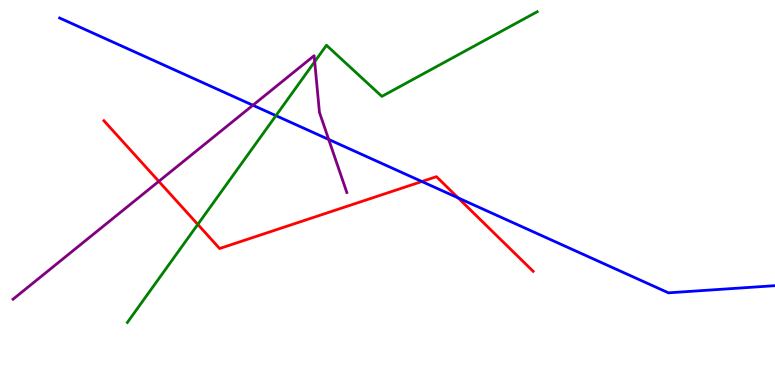[{'lines': ['blue', 'red'], 'intersections': [{'x': 5.44, 'y': 5.29}, {'x': 5.91, 'y': 4.86}]}, {'lines': ['green', 'red'], 'intersections': [{'x': 2.55, 'y': 4.17}]}, {'lines': ['purple', 'red'], 'intersections': [{'x': 2.05, 'y': 5.29}]}, {'lines': ['blue', 'green'], 'intersections': [{'x': 3.56, 'y': 7.0}]}, {'lines': ['blue', 'purple'], 'intersections': [{'x': 3.26, 'y': 7.27}, {'x': 4.24, 'y': 6.38}]}, {'lines': ['green', 'purple'], 'intersections': [{'x': 4.06, 'y': 8.4}]}]